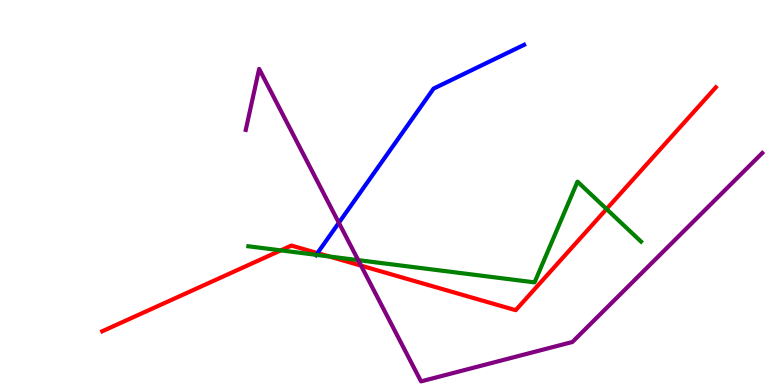[{'lines': ['blue', 'red'], 'intersections': [{'x': 4.1, 'y': 3.43}]}, {'lines': ['green', 'red'], 'intersections': [{'x': 3.62, 'y': 3.5}, {'x': 4.25, 'y': 3.34}, {'x': 7.83, 'y': 4.57}]}, {'lines': ['purple', 'red'], 'intersections': [{'x': 4.66, 'y': 3.1}]}, {'lines': ['blue', 'green'], 'intersections': [{'x': 4.08, 'y': 3.38}]}, {'lines': ['blue', 'purple'], 'intersections': [{'x': 4.37, 'y': 4.21}]}, {'lines': ['green', 'purple'], 'intersections': [{'x': 4.62, 'y': 3.24}]}]